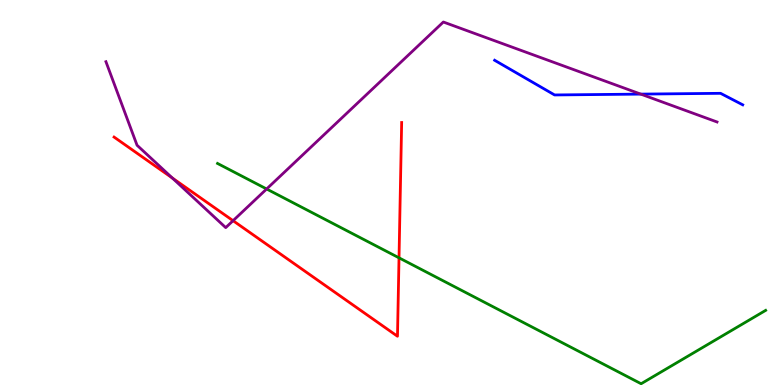[{'lines': ['blue', 'red'], 'intersections': []}, {'lines': ['green', 'red'], 'intersections': [{'x': 5.15, 'y': 3.3}]}, {'lines': ['purple', 'red'], 'intersections': [{'x': 2.22, 'y': 5.38}, {'x': 3.01, 'y': 4.27}]}, {'lines': ['blue', 'green'], 'intersections': []}, {'lines': ['blue', 'purple'], 'intersections': [{'x': 8.27, 'y': 7.56}]}, {'lines': ['green', 'purple'], 'intersections': [{'x': 3.44, 'y': 5.09}]}]